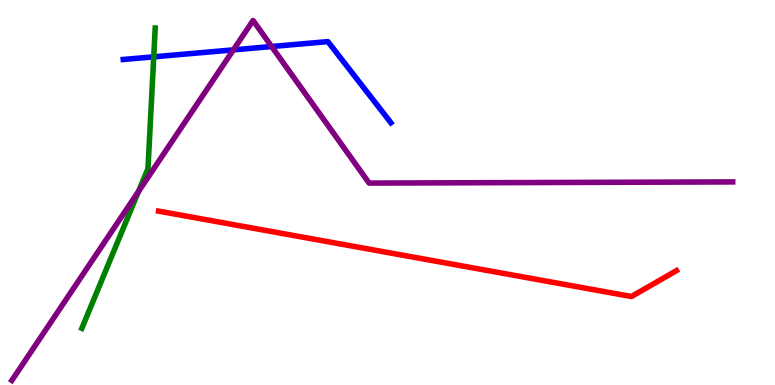[{'lines': ['blue', 'red'], 'intersections': []}, {'lines': ['green', 'red'], 'intersections': []}, {'lines': ['purple', 'red'], 'intersections': []}, {'lines': ['blue', 'green'], 'intersections': [{'x': 1.98, 'y': 8.52}]}, {'lines': ['blue', 'purple'], 'intersections': [{'x': 3.01, 'y': 8.7}, {'x': 3.51, 'y': 8.79}]}, {'lines': ['green', 'purple'], 'intersections': [{'x': 1.79, 'y': 5.03}]}]